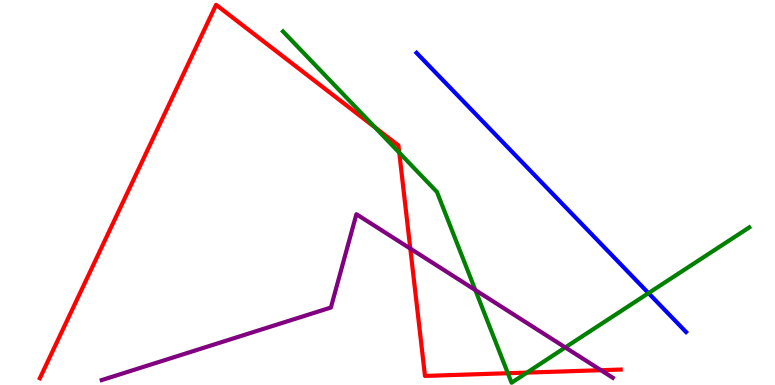[{'lines': ['blue', 'red'], 'intersections': []}, {'lines': ['green', 'red'], 'intersections': [{'x': 4.84, 'y': 6.69}, {'x': 5.15, 'y': 6.04}, {'x': 6.55, 'y': 0.306}, {'x': 6.8, 'y': 0.322}]}, {'lines': ['purple', 'red'], 'intersections': [{'x': 5.29, 'y': 3.54}, {'x': 7.75, 'y': 0.384}]}, {'lines': ['blue', 'green'], 'intersections': [{'x': 8.37, 'y': 2.39}]}, {'lines': ['blue', 'purple'], 'intersections': []}, {'lines': ['green', 'purple'], 'intersections': [{'x': 6.13, 'y': 2.47}, {'x': 7.29, 'y': 0.976}]}]